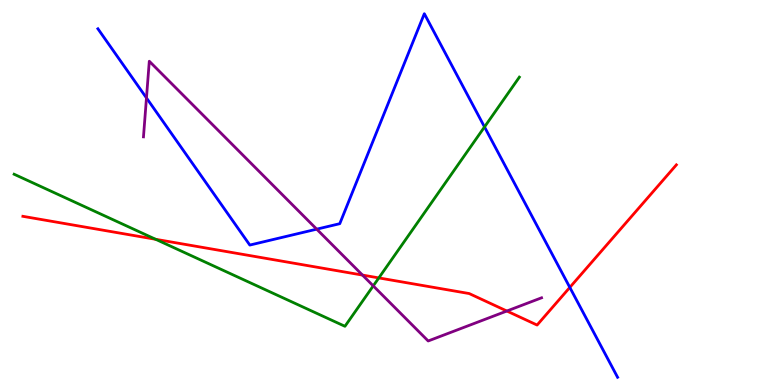[{'lines': ['blue', 'red'], 'intersections': [{'x': 7.35, 'y': 2.53}]}, {'lines': ['green', 'red'], 'intersections': [{'x': 2.01, 'y': 3.78}, {'x': 4.89, 'y': 2.78}]}, {'lines': ['purple', 'red'], 'intersections': [{'x': 4.68, 'y': 2.85}, {'x': 6.54, 'y': 1.92}]}, {'lines': ['blue', 'green'], 'intersections': [{'x': 6.25, 'y': 6.7}]}, {'lines': ['blue', 'purple'], 'intersections': [{'x': 1.89, 'y': 7.46}, {'x': 4.09, 'y': 4.05}]}, {'lines': ['green', 'purple'], 'intersections': [{'x': 4.82, 'y': 2.57}]}]